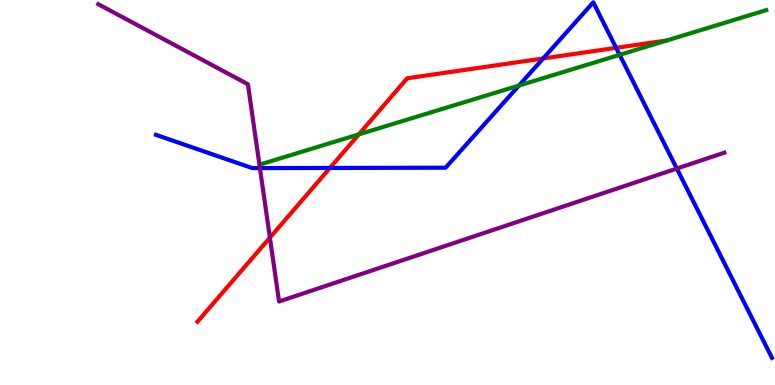[{'lines': ['blue', 'red'], 'intersections': [{'x': 4.26, 'y': 5.64}, {'x': 7.01, 'y': 8.48}, {'x': 7.95, 'y': 8.76}]}, {'lines': ['green', 'red'], 'intersections': [{'x': 4.63, 'y': 6.51}]}, {'lines': ['purple', 'red'], 'intersections': [{'x': 3.48, 'y': 3.83}]}, {'lines': ['blue', 'green'], 'intersections': [{'x': 6.7, 'y': 7.78}, {'x': 8.0, 'y': 8.58}]}, {'lines': ['blue', 'purple'], 'intersections': [{'x': 3.35, 'y': 5.63}, {'x': 8.73, 'y': 5.62}]}, {'lines': ['green', 'purple'], 'intersections': []}]